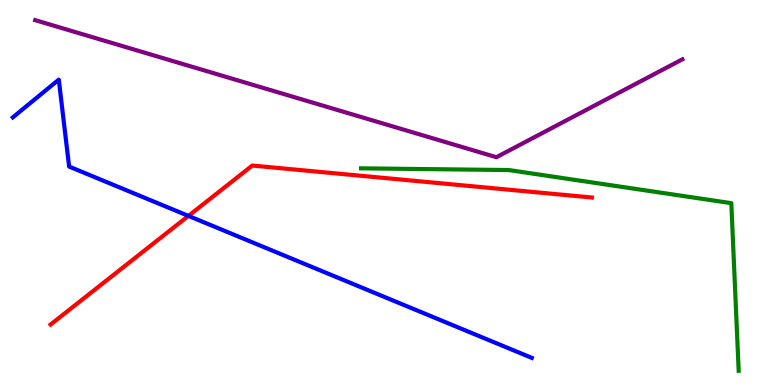[{'lines': ['blue', 'red'], 'intersections': [{'x': 2.43, 'y': 4.39}]}, {'lines': ['green', 'red'], 'intersections': []}, {'lines': ['purple', 'red'], 'intersections': []}, {'lines': ['blue', 'green'], 'intersections': []}, {'lines': ['blue', 'purple'], 'intersections': []}, {'lines': ['green', 'purple'], 'intersections': []}]